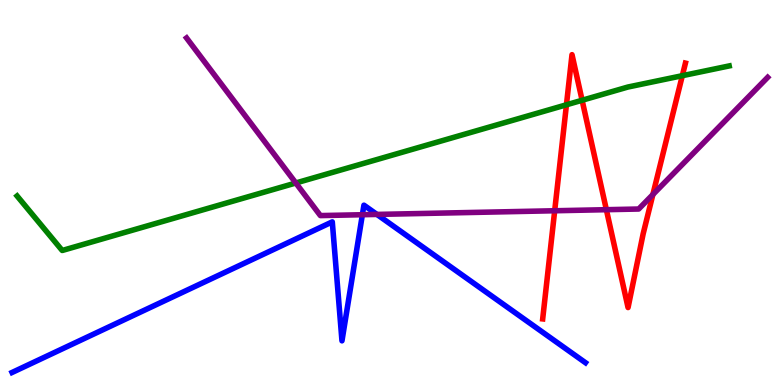[{'lines': ['blue', 'red'], 'intersections': []}, {'lines': ['green', 'red'], 'intersections': [{'x': 7.31, 'y': 7.28}, {'x': 7.51, 'y': 7.4}, {'x': 8.8, 'y': 8.03}]}, {'lines': ['purple', 'red'], 'intersections': [{'x': 7.16, 'y': 4.53}, {'x': 7.82, 'y': 4.55}, {'x': 8.42, 'y': 4.95}]}, {'lines': ['blue', 'green'], 'intersections': []}, {'lines': ['blue', 'purple'], 'intersections': [{'x': 4.68, 'y': 4.42}, {'x': 4.86, 'y': 4.43}]}, {'lines': ['green', 'purple'], 'intersections': [{'x': 3.82, 'y': 5.25}]}]